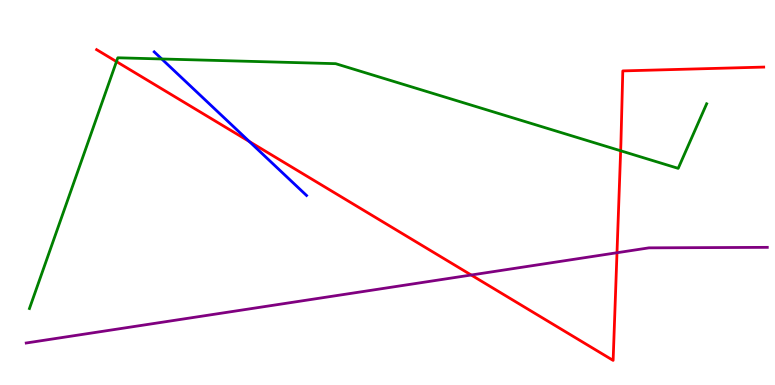[{'lines': ['blue', 'red'], 'intersections': [{'x': 3.22, 'y': 6.32}]}, {'lines': ['green', 'red'], 'intersections': [{'x': 1.5, 'y': 8.4}, {'x': 8.01, 'y': 6.08}]}, {'lines': ['purple', 'red'], 'intersections': [{'x': 6.08, 'y': 2.86}, {'x': 7.96, 'y': 3.44}]}, {'lines': ['blue', 'green'], 'intersections': [{'x': 2.09, 'y': 8.47}]}, {'lines': ['blue', 'purple'], 'intersections': []}, {'lines': ['green', 'purple'], 'intersections': []}]